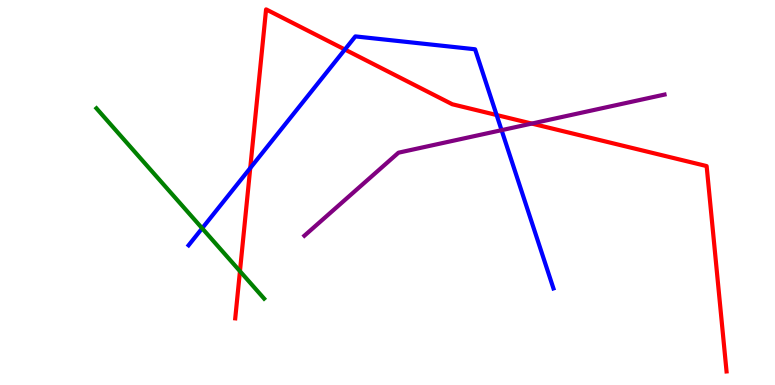[{'lines': ['blue', 'red'], 'intersections': [{'x': 3.23, 'y': 5.63}, {'x': 4.45, 'y': 8.71}, {'x': 6.41, 'y': 7.01}]}, {'lines': ['green', 'red'], 'intersections': [{'x': 3.1, 'y': 2.96}]}, {'lines': ['purple', 'red'], 'intersections': [{'x': 6.86, 'y': 6.79}]}, {'lines': ['blue', 'green'], 'intersections': [{'x': 2.61, 'y': 4.07}]}, {'lines': ['blue', 'purple'], 'intersections': [{'x': 6.47, 'y': 6.62}]}, {'lines': ['green', 'purple'], 'intersections': []}]